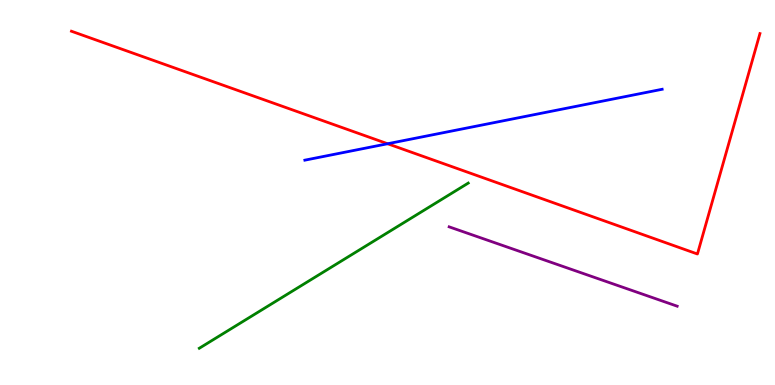[{'lines': ['blue', 'red'], 'intersections': [{'x': 5.0, 'y': 6.27}]}, {'lines': ['green', 'red'], 'intersections': []}, {'lines': ['purple', 'red'], 'intersections': []}, {'lines': ['blue', 'green'], 'intersections': []}, {'lines': ['blue', 'purple'], 'intersections': []}, {'lines': ['green', 'purple'], 'intersections': []}]